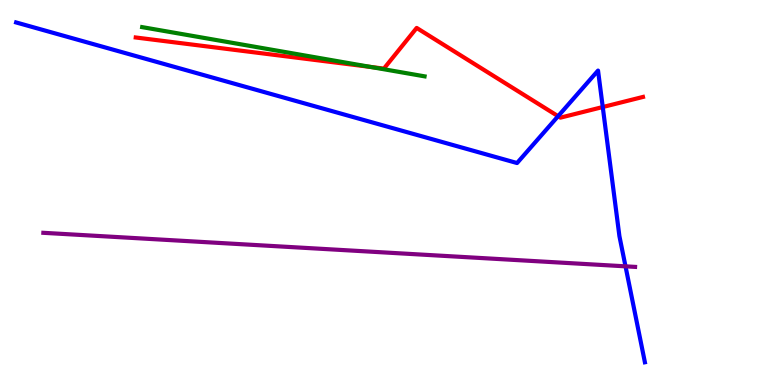[{'lines': ['blue', 'red'], 'intersections': [{'x': 7.2, 'y': 6.98}, {'x': 7.78, 'y': 7.22}]}, {'lines': ['green', 'red'], 'intersections': [{'x': 4.78, 'y': 8.26}]}, {'lines': ['purple', 'red'], 'intersections': []}, {'lines': ['blue', 'green'], 'intersections': []}, {'lines': ['blue', 'purple'], 'intersections': [{'x': 8.07, 'y': 3.08}]}, {'lines': ['green', 'purple'], 'intersections': []}]